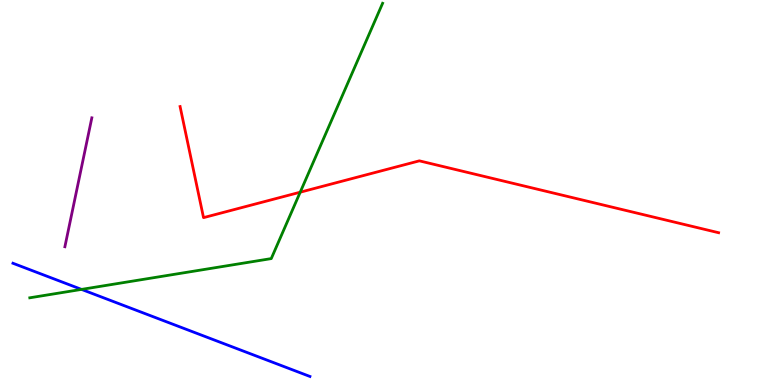[{'lines': ['blue', 'red'], 'intersections': []}, {'lines': ['green', 'red'], 'intersections': [{'x': 3.87, 'y': 5.01}]}, {'lines': ['purple', 'red'], 'intersections': []}, {'lines': ['blue', 'green'], 'intersections': [{'x': 1.05, 'y': 2.48}]}, {'lines': ['blue', 'purple'], 'intersections': []}, {'lines': ['green', 'purple'], 'intersections': []}]